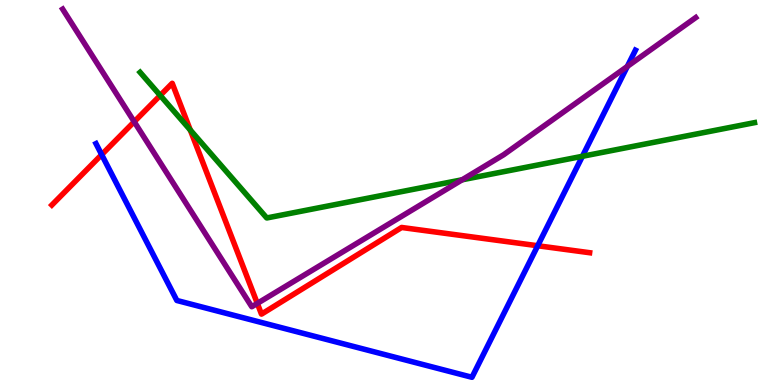[{'lines': ['blue', 'red'], 'intersections': [{'x': 1.31, 'y': 5.98}, {'x': 6.94, 'y': 3.62}]}, {'lines': ['green', 'red'], 'intersections': [{'x': 2.07, 'y': 7.52}, {'x': 2.46, 'y': 6.62}]}, {'lines': ['purple', 'red'], 'intersections': [{'x': 1.73, 'y': 6.84}, {'x': 3.32, 'y': 2.12}]}, {'lines': ['blue', 'green'], 'intersections': [{'x': 7.52, 'y': 5.94}]}, {'lines': ['blue', 'purple'], 'intersections': [{'x': 8.09, 'y': 8.27}]}, {'lines': ['green', 'purple'], 'intersections': [{'x': 5.96, 'y': 5.33}]}]